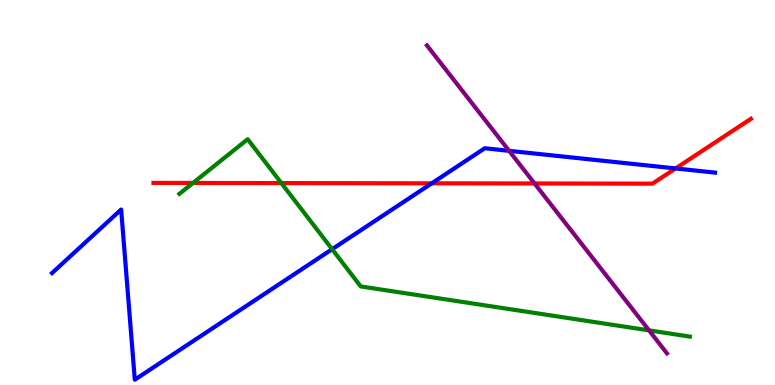[{'lines': ['blue', 'red'], 'intersections': [{'x': 5.57, 'y': 5.24}, {'x': 8.72, 'y': 5.63}]}, {'lines': ['green', 'red'], 'intersections': [{'x': 2.49, 'y': 5.25}, {'x': 3.63, 'y': 5.24}]}, {'lines': ['purple', 'red'], 'intersections': [{'x': 6.9, 'y': 5.23}]}, {'lines': ['blue', 'green'], 'intersections': [{'x': 4.29, 'y': 3.53}]}, {'lines': ['blue', 'purple'], 'intersections': [{'x': 6.57, 'y': 6.08}]}, {'lines': ['green', 'purple'], 'intersections': [{'x': 8.37, 'y': 1.42}]}]